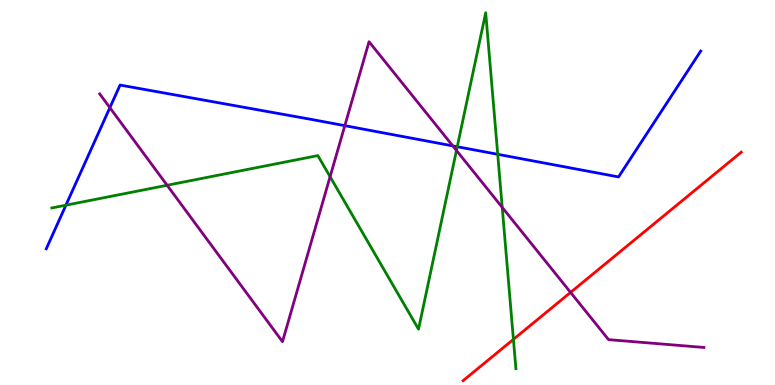[{'lines': ['blue', 'red'], 'intersections': []}, {'lines': ['green', 'red'], 'intersections': [{'x': 6.62, 'y': 1.19}]}, {'lines': ['purple', 'red'], 'intersections': [{'x': 7.36, 'y': 2.41}]}, {'lines': ['blue', 'green'], 'intersections': [{'x': 0.851, 'y': 4.67}, {'x': 5.9, 'y': 6.19}, {'x': 6.42, 'y': 5.99}]}, {'lines': ['blue', 'purple'], 'intersections': [{'x': 1.42, 'y': 7.2}, {'x': 4.45, 'y': 6.74}, {'x': 5.84, 'y': 6.21}]}, {'lines': ['green', 'purple'], 'intersections': [{'x': 2.16, 'y': 5.19}, {'x': 4.26, 'y': 5.41}, {'x': 5.89, 'y': 6.09}, {'x': 6.48, 'y': 4.61}]}]